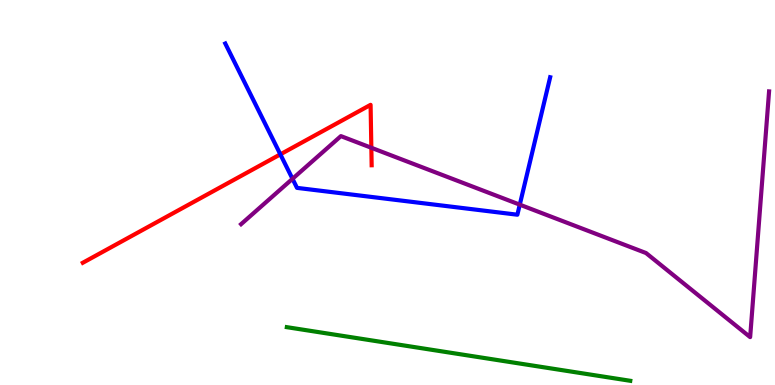[{'lines': ['blue', 'red'], 'intersections': [{'x': 3.62, 'y': 5.99}]}, {'lines': ['green', 'red'], 'intersections': []}, {'lines': ['purple', 'red'], 'intersections': [{'x': 4.79, 'y': 6.16}]}, {'lines': ['blue', 'green'], 'intersections': []}, {'lines': ['blue', 'purple'], 'intersections': [{'x': 3.77, 'y': 5.36}, {'x': 6.71, 'y': 4.68}]}, {'lines': ['green', 'purple'], 'intersections': []}]